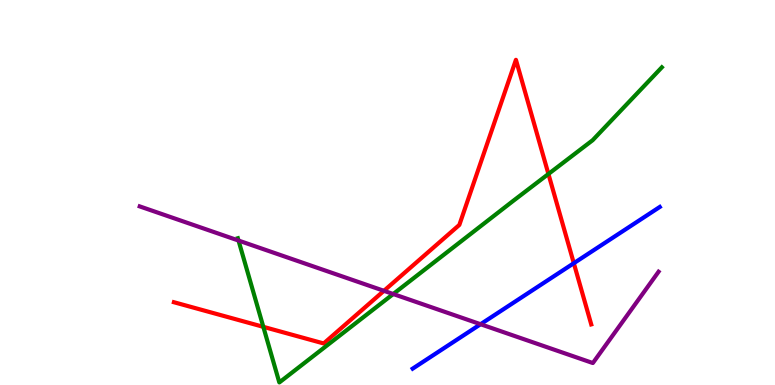[{'lines': ['blue', 'red'], 'intersections': [{'x': 7.4, 'y': 3.16}]}, {'lines': ['green', 'red'], 'intersections': [{'x': 3.4, 'y': 1.51}, {'x': 7.08, 'y': 5.48}]}, {'lines': ['purple', 'red'], 'intersections': [{'x': 4.95, 'y': 2.45}]}, {'lines': ['blue', 'green'], 'intersections': []}, {'lines': ['blue', 'purple'], 'intersections': [{'x': 6.2, 'y': 1.58}]}, {'lines': ['green', 'purple'], 'intersections': [{'x': 3.08, 'y': 3.75}, {'x': 5.07, 'y': 2.36}]}]